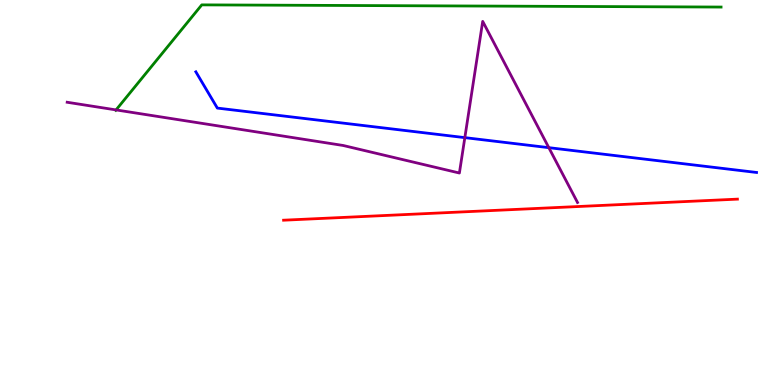[{'lines': ['blue', 'red'], 'intersections': []}, {'lines': ['green', 'red'], 'intersections': []}, {'lines': ['purple', 'red'], 'intersections': []}, {'lines': ['blue', 'green'], 'intersections': []}, {'lines': ['blue', 'purple'], 'intersections': [{'x': 6.0, 'y': 6.43}, {'x': 7.08, 'y': 6.16}]}, {'lines': ['green', 'purple'], 'intersections': [{'x': 1.5, 'y': 7.15}]}]